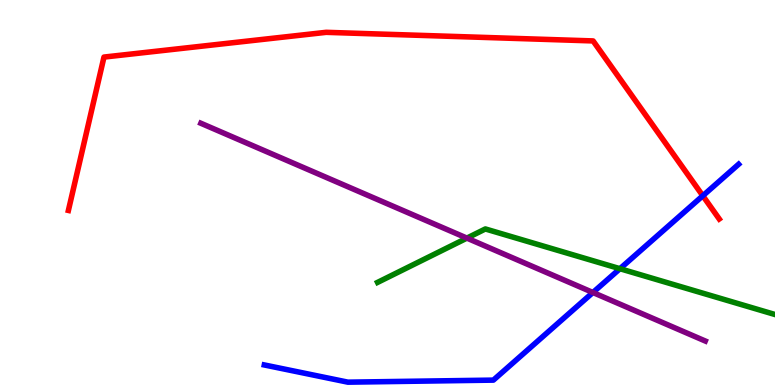[{'lines': ['blue', 'red'], 'intersections': [{'x': 9.07, 'y': 4.91}]}, {'lines': ['green', 'red'], 'intersections': []}, {'lines': ['purple', 'red'], 'intersections': []}, {'lines': ['blue', 'green'], 'intersections': [{'x': 8.0, 'y': 3.02}]}, {'lines': ['blue', 'purple'], 'intersections': [{'x': 7.65, 'y': 2.4}]}, {'lines': ['green', 'purple'], 'intersections': [{'x': 6.02, 'y': 3.82}]}]